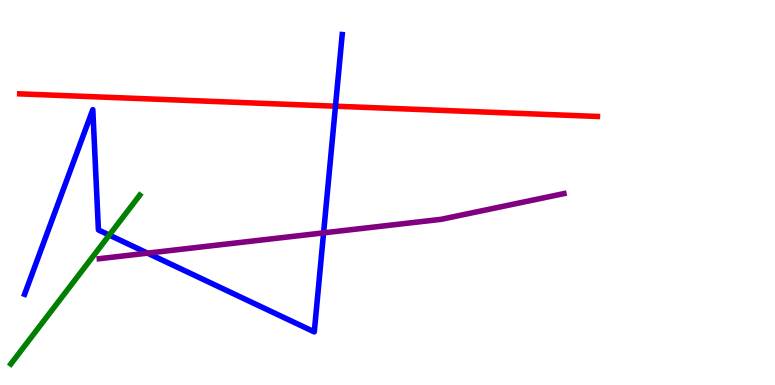[{'lines': ['blue', 'red'], 'intersections': [{'x': 4.33, 'y': 7.24}]}, {'lines': ['green', 'red'], 'intersections': []}, {'lines': ['purple', 'red'], 'intersections': []}, {'lines': ['blue', 'green'], 'intersections': [{'x': 1.41, 'y': 3.89}]}, {'lines': ['blue', 'purple'], 'intersections': [{'x': 1.9, 'y': 3.42}, {'x': 4.18, 'y': 3.95}]}, {'lines': ['green', 'purple'], 'intersections': []}]